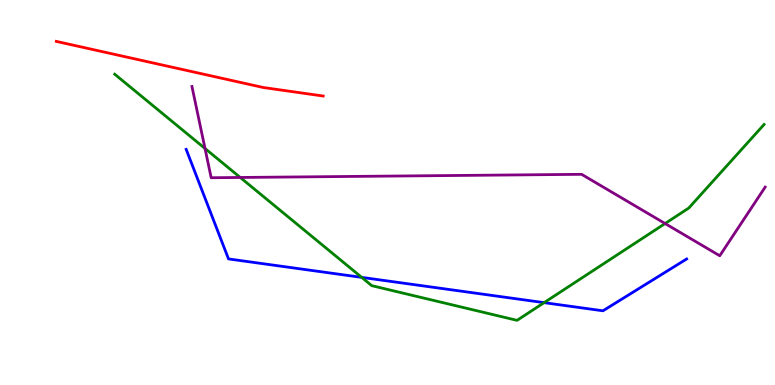[{'lines': ['blue', 'red'], 'intersections': []}, {'lines': ['green', 'red'], 'intersections': []}, {'lines': ['purple', 'red'], 'intersections': []}, {'lines': ['blue', 'green'], 'intersections': [{'x': 4.67, 'y': 2.8}, {'x': 7.02, 'y': 2.14}]}, {'lines': ['blue', 'purple'], 'intersections': []}, {'lines': ['green', 'purple'], 'intersections': [{'x': 2.65, 'y': 6.14}, {'x': 3.1, 'y': 5.39}, {'x': 8.58, 'y': 4.19}]}]